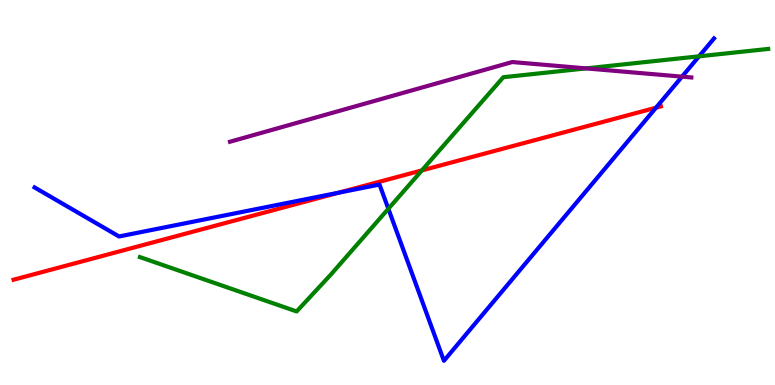[{'lines': ['blue', 'red'], 'intersections': [{'x': 4.37, 'y': 4.99}, {'x': 8.46, 'y': 7.2}]}, {'lines': ['green', 'red'], 'intersections': [{'x': 5.44, 'y': 5.57}]}, {'lines': ['purple', 'red'], 'intersections': []}, {'lines': ['blue', 'green'], 'intersections': [{'x': 5.01, 'y': 4.58}, {'x': 9.02, 'y': 8.54}]}, {'lines': ['blue', 'purple'], 'intersections': [{'x': 8.8, 'y': 8.01}]}, {'lines': ['green', 'purple'], 'intersections': [{'x': 7.56, 'y': 8.22}]}]